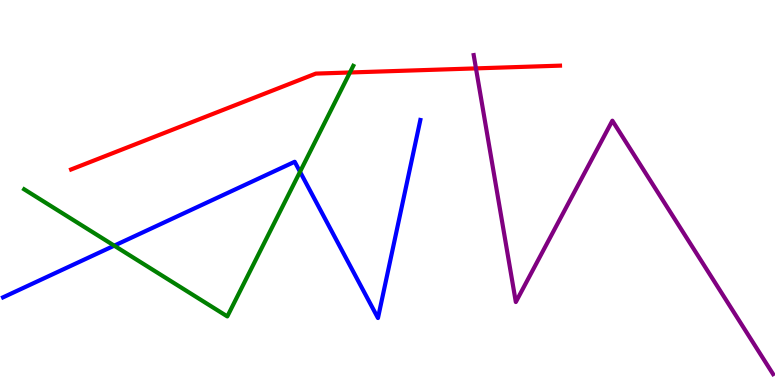[{'lines': ['blue', 'red'], 'intersections': []}, {'lines': ['green', 'red'], 'intersections': [{'x': 4.52, 'y': 8.12}]}, {'lines': ['purple', 'red'], 'intersections': [{'x': 6.14, 'y': 8.22}]}, {'lines': ['blue', 'green'], 'intersections': [{'x': 1.47, 'y': 3.62}, {'x': 3.87, 'y': 5.54}]}, {'lines': ['blue', 'purple'], 'intersections': []}, {'lines': ['green', 'purple'], 'intersections': []}]